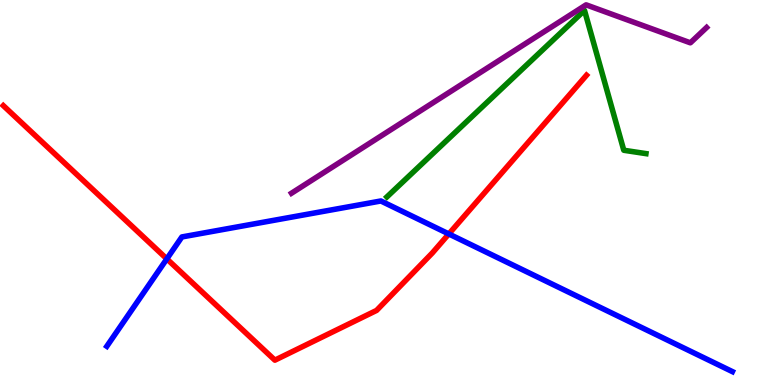[{'lines': ['blue', 'red'], 'intersections': [{'x': 2.15, 'y': 3.28}, {'x': 5.79, 'y': 3.92}]}, {'lines': ['green', 'red'], 'intersections': []}, {'lines': ['purple', 'red'], 'intersections': []}, {'lines': ['blue', 'green'], 'intersections': []}, {'lines': ['blue', 'purple'], 'intersections': []}, {'lines': ['green', 'purple'], 'intersections': []}]